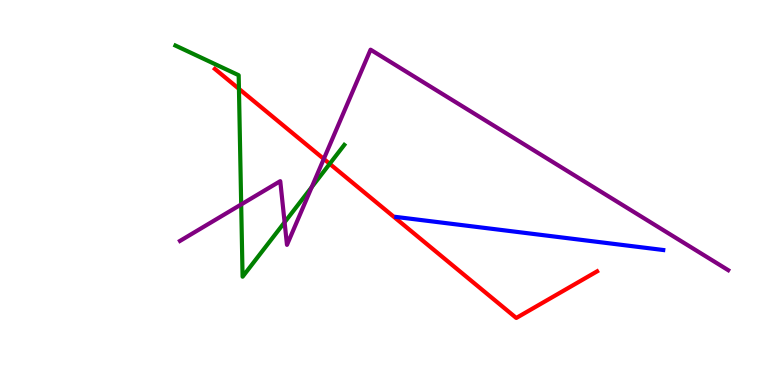[{'lines': ['blue', 'red'], 'intersections': []}, {'lines': ['green', 'red'], 'intersections': [{'x': 3.08, 'y': 7.69}, {'x': 4.25, 'y': 5.75}]}, {'lines': ['purple', 'red'], 'intersections': [{'x': 4.18, 'y': 5.87}]}, {'lines': ['blue', 'green'], 'intersections': []}, {'lines': ['blue', 'purple'], 'intersections': []}, {'lines': ['green', 'purple'], 'intersections': [{'x': 3.11, 'y': 4.69}, {'x': 3.67, 'y': 4.23}, {'x': 4.02, 'y': 5.14}]}]